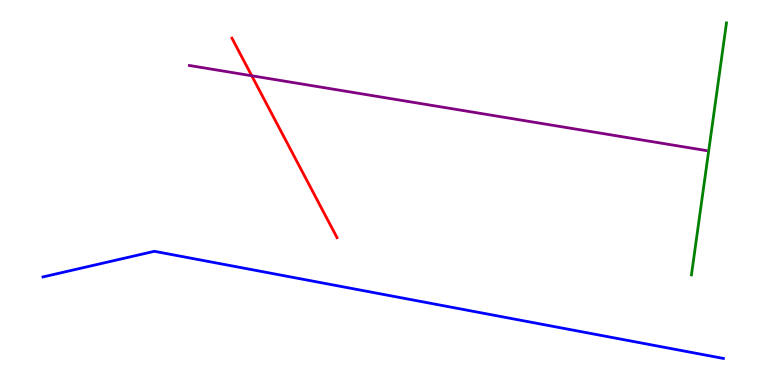[{'lines': ['blue', 'red'], 'intersections': []}, {'lines': ['green', 'red'], 'intersections': []}, {'lines': ['purple', 'red'], 'intersections': [{'x': 3.25, 'y': 8.03}]}, {'lines': ['blue', 'green'], 'intersections': []}, {'lines': ['blue', 'purple'], 'intersections': []}, {'lines': ['green', 'purple'], 'intersections': []}]